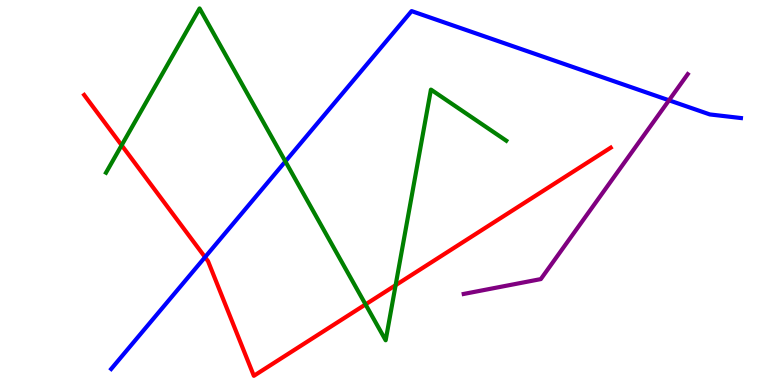[{'lines': ['blue', 'red'], 'intersections': [{'x': 2.65, 'y': 3.32}]}, {'lines': ['green', 'red'], 'intersections': [{'x': 1.57, 'y': 6.23}, {'x': 4.72, 'y': 2.09}, {'x': 5.1, 'y': 2.59}]}, {'lines': ['purple', 'red'], 'intersections': []}, {'lines': ['blue', 'green'], 'intersections': [{'x': 3.68, 'y': 5.81}]}, {'lines': ['blue', 'purple'], 'intersections': [{'x': 8.63, 'y': 7.39}]}, {'lines': ['green', 'purple'], 'intersections': []}]